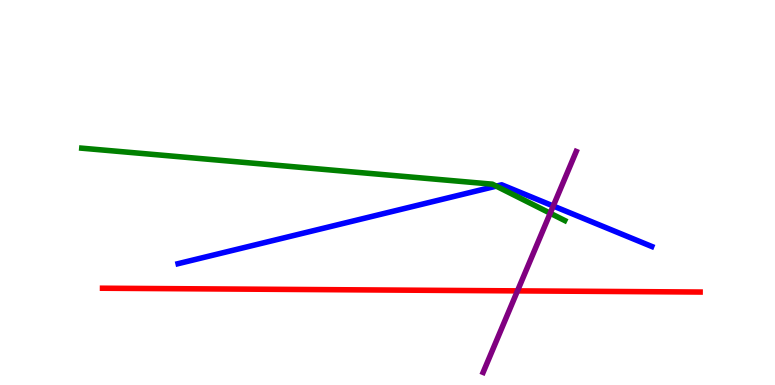[{'lines': ['blue', 'red'], 'intersections': []}, {'lines': ['green', 'red'], 'intersections': []}, {'lines': ['purple', 'red'], 'intersections': [{'x': 6.68, 'y': 2.44}]}, {'lines': ['blue', 'green'], 'intersections': [{'x': 6.4, 'y': 5.17}]}, {'lines': ['blue', 'purple'], 'intersections': [{'x': 7.14, 'y': 4.65}]}, {'lines': ['green', 'purple'], 'intersections': [{'x': 7.1, 'y': 4.46}]}]